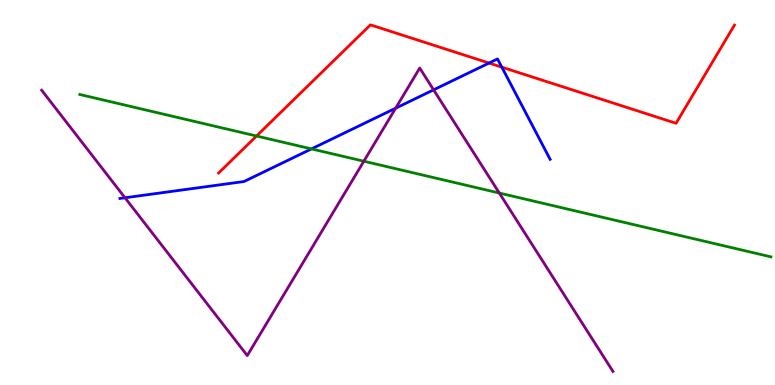[{'lines': ['blue', 'red'], 'intersections': [{'x': 6.31, 'y': 8.36}, {'x': 6.48, 'y': 8.26}]}, {'lines': ['green', 'red'], 'intersections': [{'x': 3.31, 'y': 6.47}]}, {'lines': ['purple', 'red'], 'intersections': []}, {'lines': ['blue', 'green'], 'intersections': [{'x': 4.02, 'y': 6.13}]}, {'lines': ['blue', 'purple'], 'intersections': [{'x': 1.61, 'y': 4.86}, {'x': 5.11, 'y': 7.19}, {'x': 5.59, 'y': 7.67}]}, {'lines': ['green', 'purple'], 'intersections': [{'x': 4.69, 'y': 5.81}, {'x': 6.44, 'y': 4.99}]}]